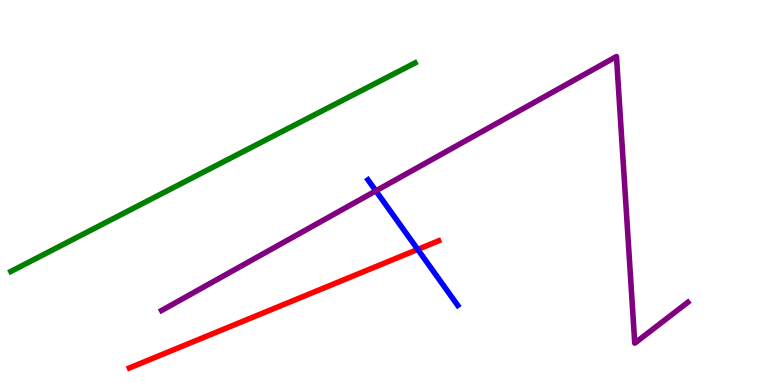[{'lines': ['blue', 'red'], 'intersections': [{'x': 5.39, 'y': 3.52}]}, {'lines': ['green', 'red'], 'intersections': []}, {'lines': ['purple', 'red'], 'intersections': []}, {'lines': ['blue', 'green'], 'intersections': []}, {'lines': ['blue', 'purple'], 'intersections': [{'x': 4.85, 'y': 5.04}]}, {'lines': ['green', 'purple'], 'intersections': []}]